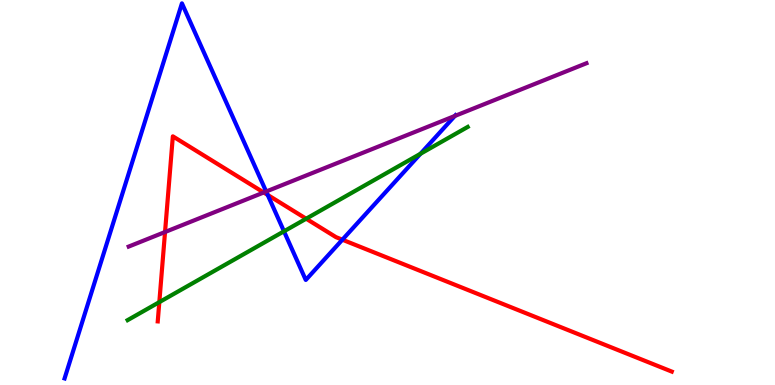[{'lines': ['blue', 'red'], 'intersections': [{'x': 3.45, 'y': 4.94}, {'x': 4.42, 'y': 3.77}]}, {'lines': ['green', 'red'], 'intersections': [{'x': 2.06, 'y': 2.15}, {'x': 3.95, 'y': 4.32}]}, {'lines': ['purple', 'red'], 'intersections': [{'x': 2.13, 'y': 3.97}, {'x': 3.4, 'y': 5.0}]}, {'lines': ['blue', 'green'], 'intersections': [{'x': 3.66, 'y': 3.99}, {'x': 5.43, 'y': 6.01}]}, {'lines': ['blue', 'purple'], 'intersections': [{'x': 3.43, 'y': 5.03}, {'x': 5.87, 'y': 6.99}]}, {'lines': ['green', 'purple'], 'intersections': []}]